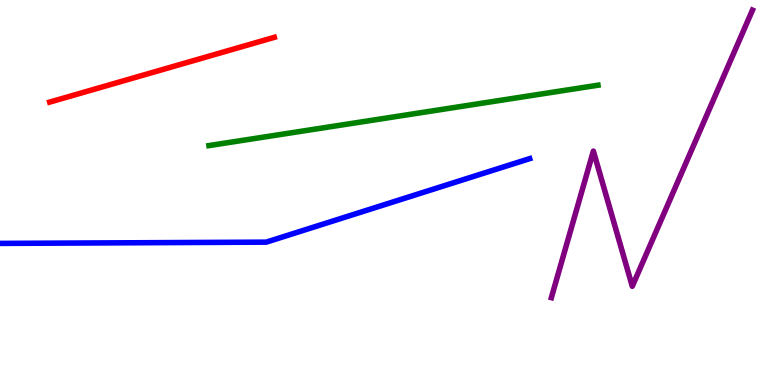[{'lines': ['blue', 'red'], 'intersections': []}, {'lines': ['green', 'red'], 'intersections': []}, {'lines': ['purple', 'red'], 'intersections': []}, {'lines': ['blue', 'green'], 'intersections': []}, {'lines': ['blue', 'purple'], 'intersections': []}, {'lines': ['green', 'purple'], 'intersections': []}]